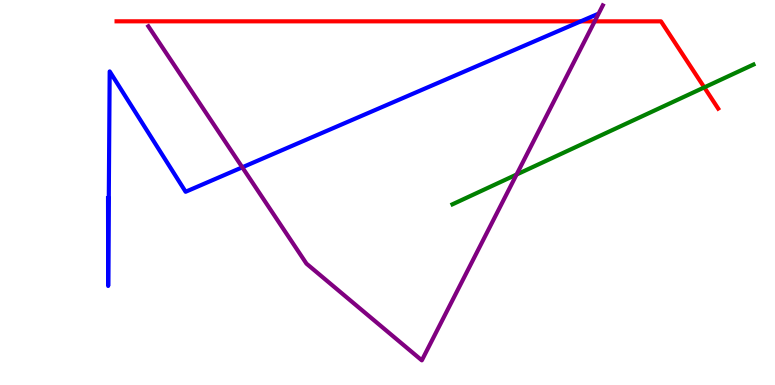[{'lines': ['blue', 'red'], 'intersections': [{'x': 7.49, 'y': 9.45}]}, {'lines': ['green', 'red'], 'intersections': [{'x': 9.09, 'y': 7.73}]}, {'lines': ['purple', 'red'], 'intersections': [{'x': 7.67, 'y': 9.45}]}, {'lines': ['blue', 'green'], 'intersections': []}, {'lines': ['blue', 'purple'], 'intersections': [{'x': 3.13, 'y': 5.65}]}, {'lines': ['green', 'purple'], 'intersections': [{'x': 6.67, 'y': 5.47}]}]